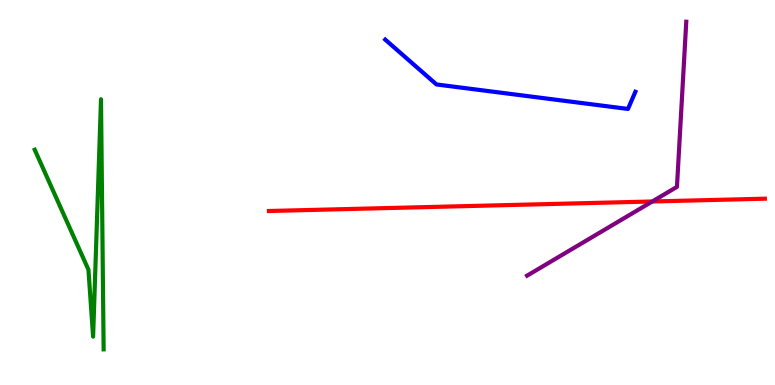[{'lines': ['blue', 'red'], 'intersections': []}, {'lines': ['green', 'red'], 'intersections': []}, {'lines': ['purple', 'red'], 'intersections': [{'x': 8.42, 'y': 4.77}]}, {'lines': ['blue', 'green'], 'intersections': []}, {'lines': ['blue', 'purple'], 'intersections': []}, {'lines': ['green', 'purple'], 'intersections': []}]